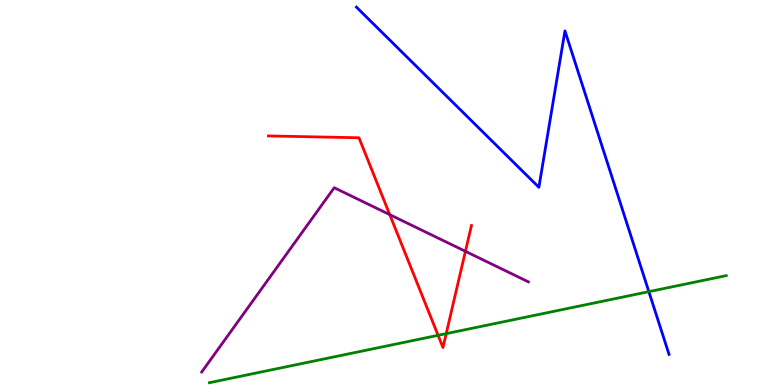[{'lines': ['blue', 'red'], 'intersections': []}, {'lines': ['green', 'red'], 'intersections': [{'x': 5.65, 'y': 1.29}, {'x': 5.76, 'y': 1.33}]}, {'lines': ['purple', 'red'], 'intersections': [{'x': 5.03, 'y': 4.43}, {'x': 6.01, 'y': 3.47}]}, {'lines': ['blue', 'green'], 'intersections': [{'x': 8.37, 'y': 2.42}]}, {'lines': ['blue', 'purple'], 'intersections': []}, {'lines': ['green', 'purple'], 'intersections': []}]